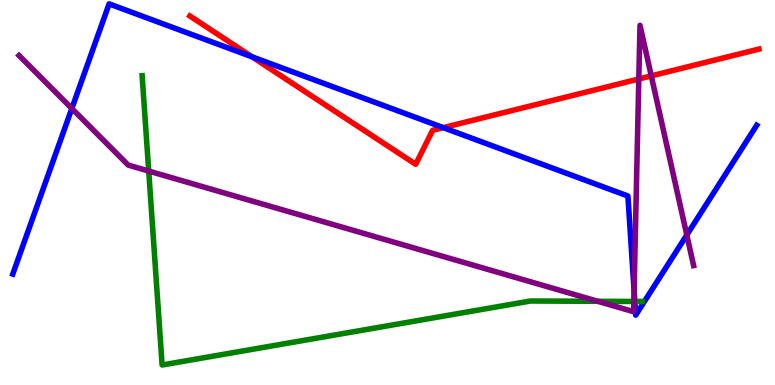[{'lines': ['blue', 'red'], 'intersections': [{'x': 3.25, 'y': 8.52}, {'x': 5.72, 'y': 6.68}]}, {'lines': ['green', 'red'], 'intersections': []}, {'lines': ['purple', 'red'], 'intersections': [{'x': 8.24, 'y': 7.95}, {'x': 8.4, 'y': 8.03}]}, {'lines': ['blue', 'green'], 'intersections': [{'x': 8.19, 'y': 2.17}]}, {'lines': ['blue', 'purple'], 'intersections': [{'x': 0.927, 'y': 7.18}, {'x': 8.18, 'y': 2.45}, {'x': 8.86, 'y': 3.9}]}, {'lines': ['green', 'purple'], 'intersections': [{'x': 1.92, 'y': 5.56}, {'x': 7.71, 'y': 2.17}, {'x': 8.18, 'y': 2.17}]}]